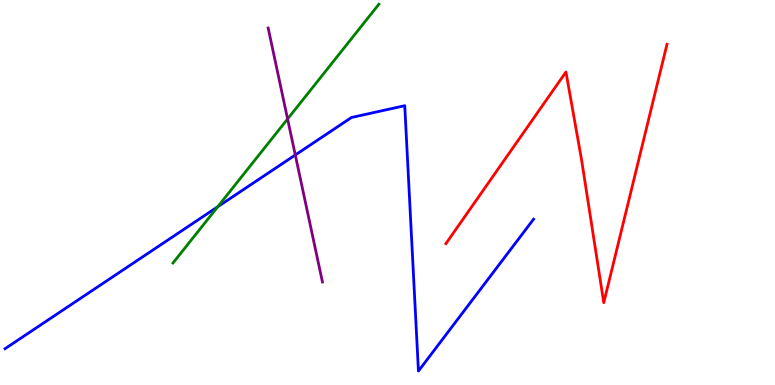[{'lines': ['blue', 'red'], 'intersections': []}, {'lines': ['green', 'red'], 'intersections': []}, {'lines': ['purple', 'red'], 'intersections': []}, {'lines': ['blue', 'green'], 'intersections': [{'x': 2.81, 'y': 4.63}]}, {'lines': ['blue', 'purple'], 'intersections': [{'x': 3.81, 'y': 5.97}]}, {'lines': ['green', 'purple'], 'intersections': [{'x': 3.71, 'y': 6.91}]}]